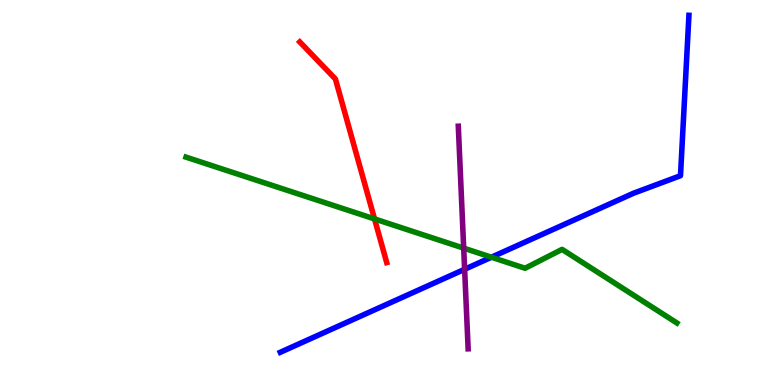[{'lines': ['blue', 'red'], 'intersections': []}, {'lines': ['green', 'red'], 'intersections': [{'x': 4.83, 'y': 4.31}]}, {'lines': ['purple', 'red'], 'intersections': []}, {'lines': ['blue', 'green'], 'intersections': [{'x': 6.34, 'y': 3.32}]}, {'lines': ['blue', 'purple'], 'intersections': [{'x': 6.0, 'y': 3.01}]}, {'lines': ['green', 'purple'], 'intersections': [{'x': 5.98, 'y': 3.55}]}]